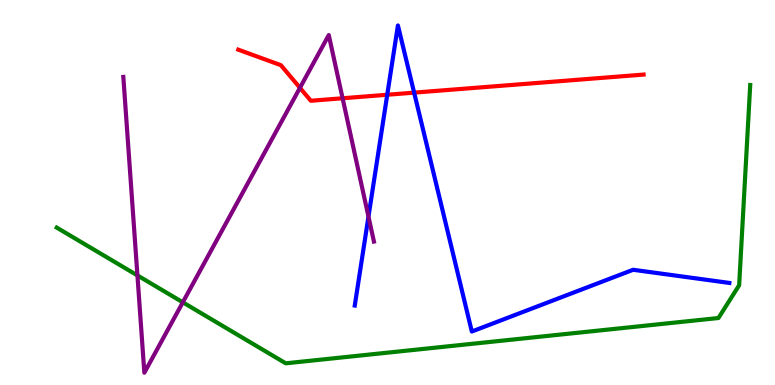[{'lines': ['blue', 'red'], 'intersections': [{'x': 5.0, 'y': 7.54}, {'x': 5.34, 'y': 7.59}]}, {'lines': ['green', 'red'], 'intersections': []}, {'lines': ['purple', 'red'], 'intersections': [{'x': 3.87, 'y': 7.72}, {'x': 4.42, 'y': 7.45}]}, {'lines': ['blue', 'green'], 'intersections': []}, {'lines': ['blue', 'purple'], 'intersections': [{'x': 4.75, 'y': 4.37}]}, {'lines': ['green', 'purple'], 'intersections': [{'x': 1.77, 'y': 2.85}, {'x': 2.36, 'y': 2.15}]}]